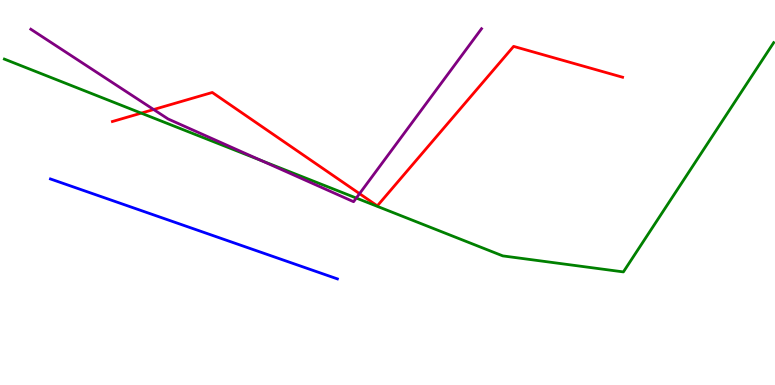[{'lines': ['blue', 'red'], 'intersections': []}, {'lines': ['green', 'red'], 'intersections': [{'x': 1.82, 'y': 7.06}]}, {'lines': ['purple', 'red'], 'intersections': [{'x': 1.98, 'y': 7.16}, {'x': 4.64, 'y': 4.97}]}, {'lines': ['blue', 'green'], 'intersections': []}, {'lines': ['blue', 'purple'], 'intersections': []}, {'lines': ['green', 'purple'], 'intersections': [{'x': 3.37, 'y': 5.83}, {'x': 4.6, 'y': 4.86}]}]